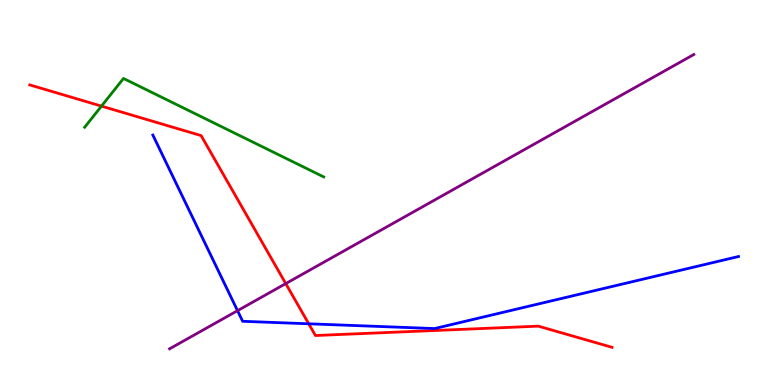[{'lines': ['blue', 'red'], 'intersections': [{'x': 3.98, 'y': 1.59}]}, {'lines': ['green', 'red'], 'intersections': [{'x': 1.31, 'y': 7.24}]}, {'lines': ['purple', 'red'], 'intersections': [{'x': 3.69, 'y': 2.63}]}, {'lines': ['blue', 'green'], 'intersections': []}, {'lines': ['blue', 'purple'], 'intersections': [{'x': 3.06, 'y': 1.93}]}, {'lines': ['green', 'purple'], 'intersections': []}]